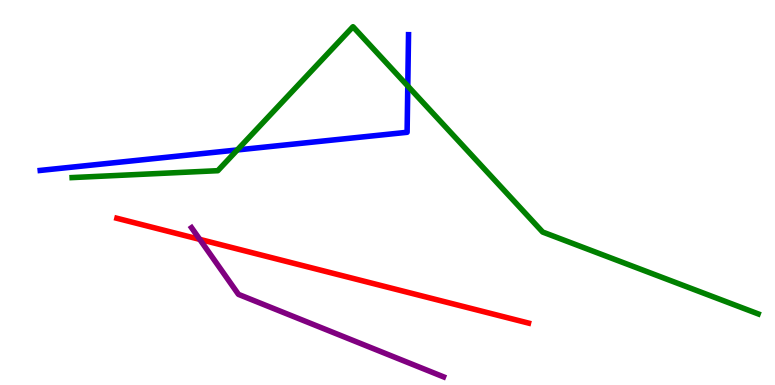[{'lines': ['blue', 'red'], 'intersections': []}, {'lines': ['green', 'red'], 'intersections': []}, {'lines': ['purple', 'red'], 'intersections': [{'x': 2.58, 'y': 3.78}]}, {'lines': ['blue', 'green'], 'intersections': [{'x': 3.06, 'y': 6.11}, {'x': 5.26, 'y': 7.77}]}, {'lines': ['blue', 'purple'], 'intersections': []}, {'lines': ['green', 'purple'], 'intersections': []}]